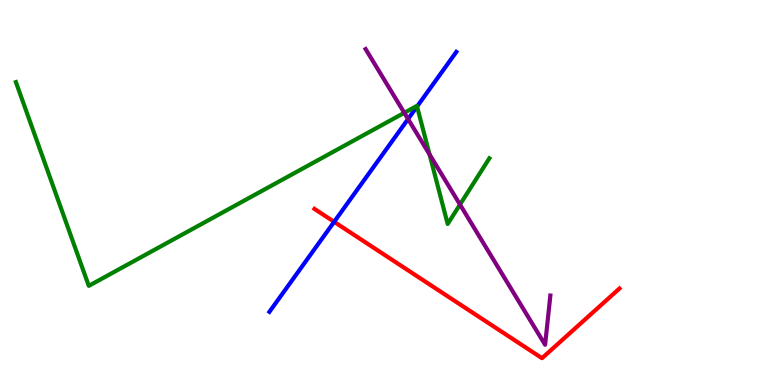[{'lines': ['blue', 'red'], 'intersections': [{'x': 4.31, 'y': 4.24}]}, {'lines': ['green', 'red'], 'intersections': []}, {'lines': ['purple', 'red'], 'intersections': []}, {'lines': ['blue', 'green'], 'intersections': [{'x': 5.38, 'y': 7.23}]}, {'lines': ['blue', 'purple'], 'intersections': [{'x': 5.27, 'y': 6.91}]}, {'lines': ['green', 'purple'], 'intersections': [{'x': 5.22, 'y': 7.07}, {'x': 5.54, 'y': 5.99}, {'x': 5.94, 'y': 4.69}]}]